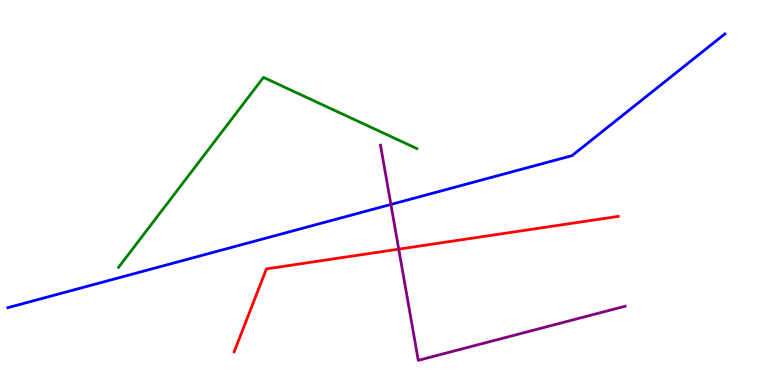[{'lines': ['blue', 'red'], 'intersections': []}, {'lines': ['green', 'red'], 'intersections': []}, {'lines': ['purple', 'red'], 'intersections': [{'x': 5.15, 'y': 3.53}]}, {'lines': ['blue', 'green'], 'intersections': []}, {'lines': ['blue', 'purple'], 'intersections': [{'x': 5.04, 'y': 4.69}]}, {'lines': ['green', 'purple'], 'intersections': []}]